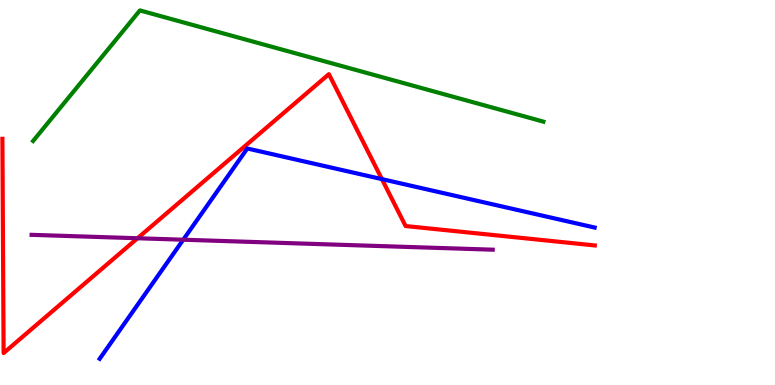[{'lines': ['blue', 'red'], 'intersections': [{'x': 4.93, 'y': 5.35}]}, {'lines': ['green', 'red'], 'intersections': []}, {'lines': ['purple', 'red'], 'intersections': [{'x': 1.77, 'y': 3.81}]}, {'lines': ['blue', 'green'], 'intersections': []}, {'lines': ['blue', 'purple'], 'intersections': [{'x': 2.36, 'y': 3.77}]}, {'lines': ['green', 'purple'], 'intersections': []}]